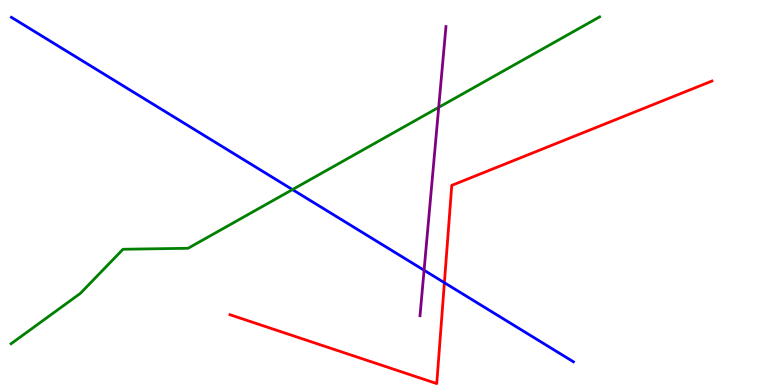[{'lines': ['blue', 'red'], 'intersections': [{'x': 5.73, 'y': 2.66}]}, {'lines': ['green', 'red'], 'intersections': []}, {'lines': ['purple', 'red'], 'intersections': []}, {'lines': ['blue', 'green'], 'intersections': [{'x': 3.77, 'y': 5.08}]}, {'lines': ['blue', 'purple'], 'intersections': [{'x': 5.47, 'y': 2.98}]}, {'lines': ['green', 'purple'], 'intersections': [{'x': 5.66, 'y': 7.21}]}]